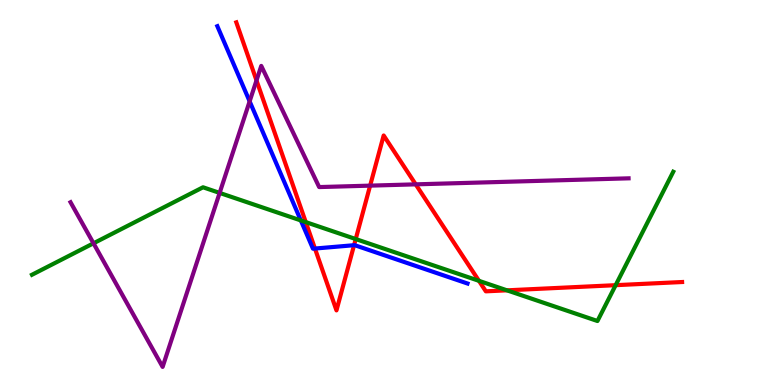[{'lines': ['blue', 'red'], 'intersections': [{'x': 4.06, 'y': 3.54}, {'x': 4.57, 'y': 3.63}]}, {'lines': ['green', 'red'], 'intersections': [{'x': 3.95, 'y': 4.23}, {'x': 4.59, 'y': 3.79}, {'x': 6.18, 'y': 2.71}, {'x': 6.54, 'y': 2.46}, {'x': 7.94, 'y': 2.59}]}, {'lines': ['purple', 'red'], 'intersections': [{'x': 3.31, 'y': 7.91}, {'x': 4.78, 'y': 5.18}, {'x': 5.36, 'y': 5.21}]}, {'lines': ['blue', 'green'], 'intersections': [{'x': 3.88, 'y': 4.27}]}, {'lines': ['blue', 'purple'], 'intersections': [{'x': 3.22, 'y': 7.37}]}, {'lines': ['green', 'purple'], 'intersections': [{'x': 1.21, 'y': 3.68}, {'x': 2.83, 'y': 4.99}]}]